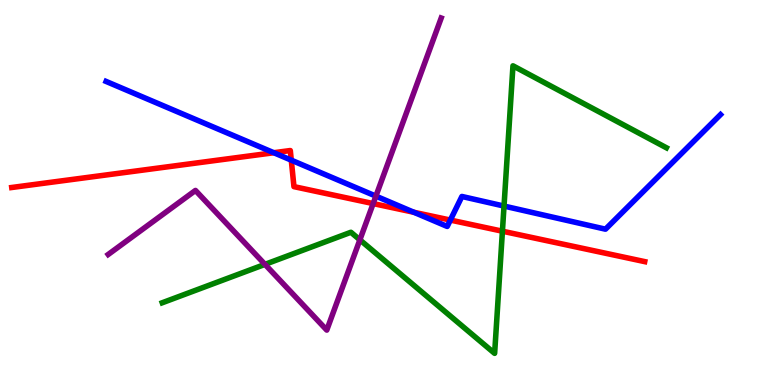[{'lines': ['blue', 'red'], 'intersections': [{'x': 3.53, 'y': 6.03}, {'x': 3.76, 'y': 5.84}, {'x': 5.34, 'y': 4.49}, {'x': 5.81, 'y': 4.28}]}, {'lines': ['green', 'red'], 'intersections': [{'x': 6.48, 'y': 3.99}]}, {'lines': ['purple', 'red'], 'intersections': [{'x': 4.82, 'y': 4.71}]}, {'lines': ['blue', 'green'], 'intersections': [{'x': 6.5, 'y': 4.65}]}, {'lines': ['blue', 'purple'], 'intersections': [{'x': 4.85, 'y': 4.91}]}, {'lines': ['green', 'purple'], 'intersections': [{'x': 3.42, 'y': 3.13}, {'x': 4.64, 'y': 3.77}]}]